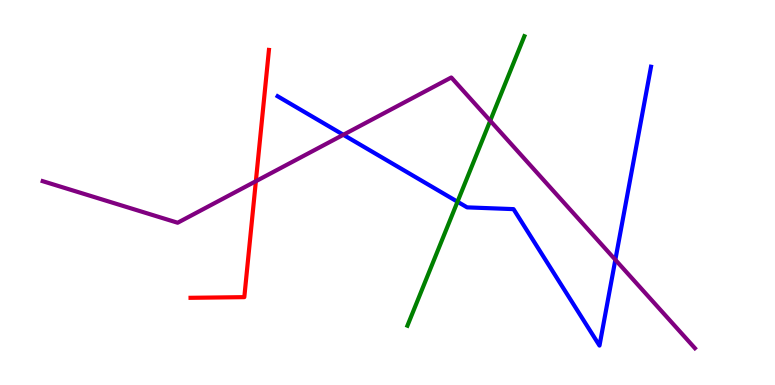[{'lines': ['blue', 'red'], 'intersections': []}, {'lines': ['green', 'red'], 'intersections': []}, {'lines': ['purple', 'red'], 'intersections': [{'x': 3.3, 'y': 5.29}]}, {'lines': ['blue', 'green'], 'intersections': [{'x': 5.9, 'y': 4.76}]}, {'lines': ['blue', 'purple'], 'intersections': [{'x': 4.43, 'y': 6.5}, {'x': 7.94, 'y': 3.25}]}, {'lines': ['green', 'purple'], 'intersections': [{'x': 6.33, 'y': 6.86}]}]